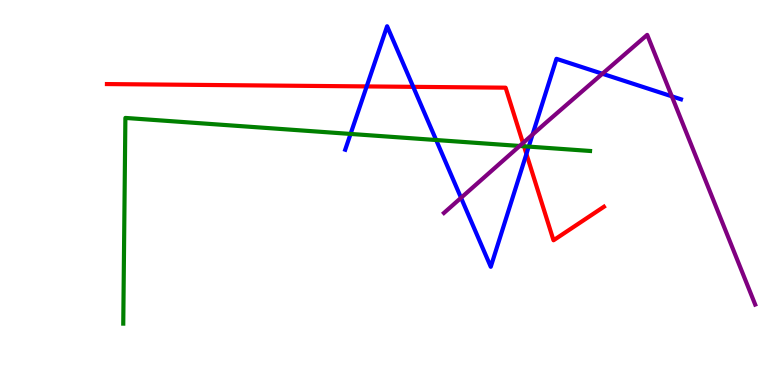[{'lines': ['blue', 'red'], 'intersections': [{'x': 4.73, 'y': 7.76}, {'x': 5.33, 'y': 7.74}, {'x': 6.79, 'y': 6.0}]}, {'lines': ['green', 'red'], 'intersections': [{'x': 6.76, 'y': 6.2}]}, {'lines': ['purple', 'red'], 'intersections': [{'x': 6.75, 'y': 6.28}]}, {'lines': ['blue', 'green'], 'intersections': [{'x': 4.52, 'y': 6.52}, {'x': 5.63, 'y': 6.36}, {'x': 6.82, 'y': 6.19}]}, {'lines': ['blue', 'purple'], 'intersections': [{'x': 5.95, 'y': 4.86}, {'x': 6.87, 'y': 6.5}, {'x': 7.77, 'y': 8.08}, {'x': 8.67, 'y': 7.5}]}, {'lines': ['green', 'purple'], 'intersections': [{'x': 6.71, 'y': 6.21}]}]